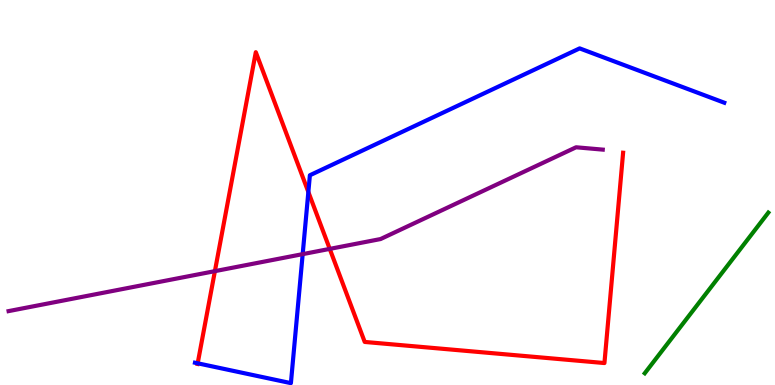[{'lines': ['blue', 'red'], 'intersections': [{'x': 2.55, 'y': 0.564}, {'x': 3.98, 'y': 5.01}]}, {'lines': ['green', 'red'], 'intersections': []}, {'lines': ['purple', 'red'], 'intersections': [{'x': 2.77, 'y': 2.96}, {'x': 4.25, 'y': 3.54}]}, {'lines': ['blue', 'green'], 'intersections': []}, {'lines': ['blue', 'purple'], 'intersections': [{'x': 3.91, 'y': 3.4}]}, {'lines': ['green', 'purple'], 'intersections': []}]